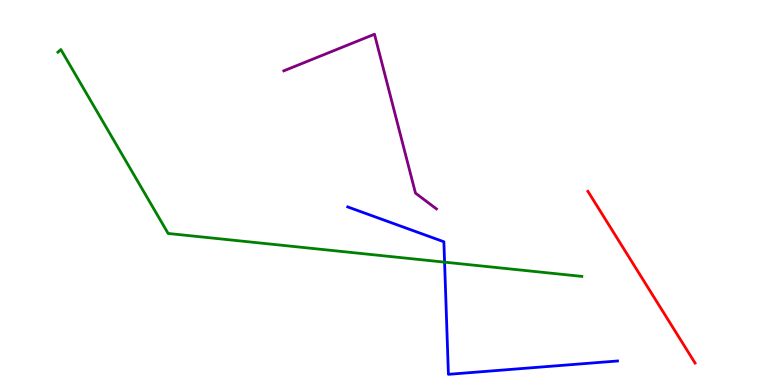[{'lines': ['blue', 'red'], 'intersections': []}, {'lines': ['green', 'red'], 'intersections': []}, {'lines': ['purple', 'red'], 'intersections': []}, {'lines': ['blue', 'green'], 'intersections': [{'x': 5.74, 'y': 3.19}]}, {'lines': ['blue', 'purple'], 'intersections': []}, {'lines': ['green', 'purple'], 'intersections': []}]